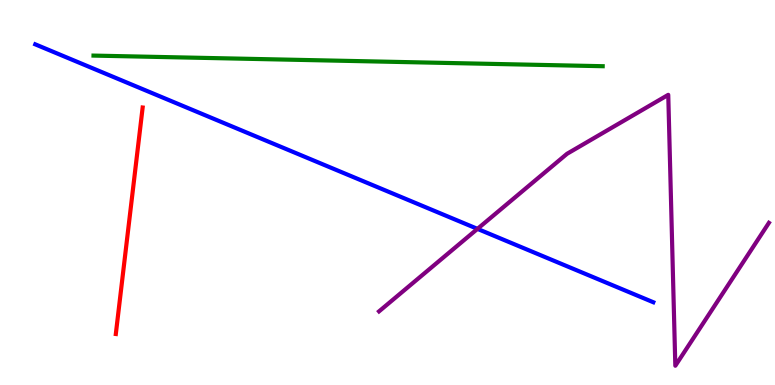[{'lines': ['blue', 'red'], 'intersections': []}, {'lines': ['green', 'red'], 'intersections': []}, {'lines': ['purple', 'red'], 'intersections': []}, {'lines': ['blue', 'green'], 'intersections': []}, {'lines': ['blue', 'purple'], 'intersections': [{'x': 6.16, 'y': 4.06}]}, {'lines': ['green', 'purple'], 'intersections': []}]